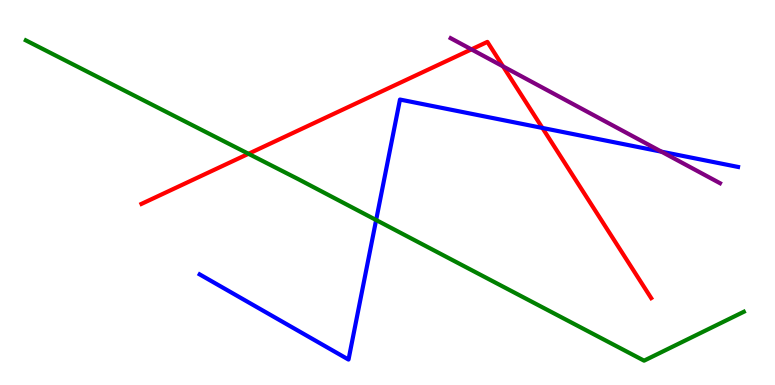[{'lines': ['blue', 'red'], 'intersections': [{'x': 7.0, 'y': 6.68}]}, {'lines': ['green', 'red'], 'intersections': [{'x': 3.21, 'y': 6.01}]}, {'lines': ['purple', 'red'], 'intersections': [{'x': 6.08, 'y': 8.72}, {'x': 6.49, 'y': 8.28}]}, {'lines': ['blue', 'green'], 'intersections': [{'x': 4.85, 'y': 4.29}]}, {'lines': ['blue', 'purple'], 'intersections': [{'x': 8.54, 'y': 6.06}]}, {'lines': ['green', 'purple'], 'intersections': []}]